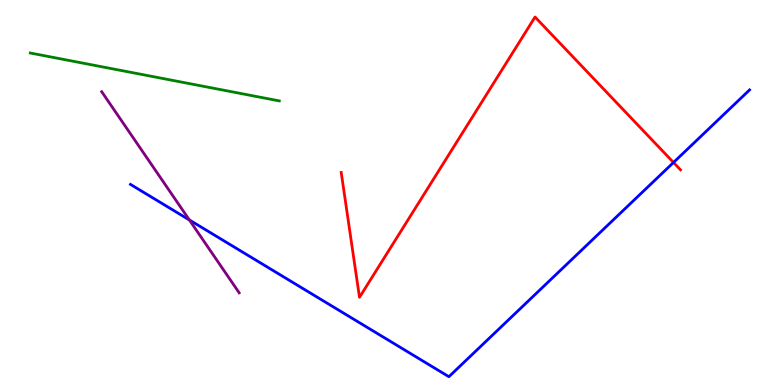[{'lines': ['blue', 'red'], 'intersections': [{'x': 8.69, 'y': 5.78}]}, {'lines': ['green', 'red'], 'intersections': []}, {'lines': ['purple', 'red'], 'intersections': []}, {'lines': ['blue', 'green'], 'intersections': []}, {'lines': ['blue', 'purple'], 'intersections': [{'x': 2.44, 'y': 4.29}]}, {'lines': ['green', 'purple'], 'intersections': []}]